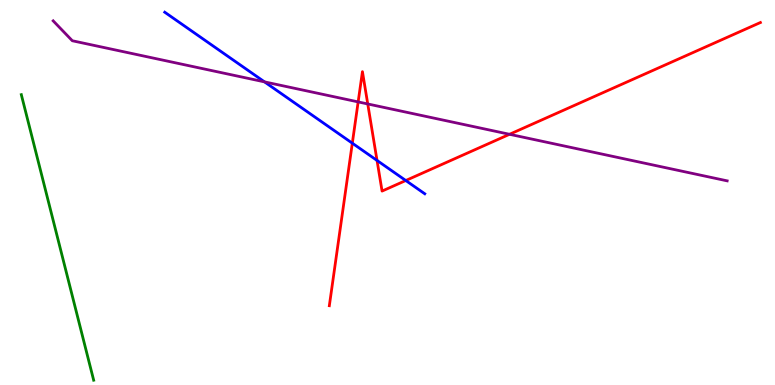[{'lines': ['blue', 'red'], 'intersections': [{'x': 4.55, 'y': 6.28}, {'x': 4.86, 'y': 5.83}, {'x': 5.24, 'y': 5.31}]}, {'lines': ['green', 'red'], 'intersections': []}, {'lines': ['purple', 'red'], 'intersections': [{'x': 4.62, 'y': 7.35}, {'x': 4.75, 'y': 7.3}, {'x': 6.57, 'y': 6.51}]}, {'lines': ['blue', 'green'], 'intersections': []}, {'lines': ['blue', 'purple'], 'intersections': [{'x': 3.41, 'y': 7.87}]}, {'lines': ['green', 'purple'], 'intersections': []}]